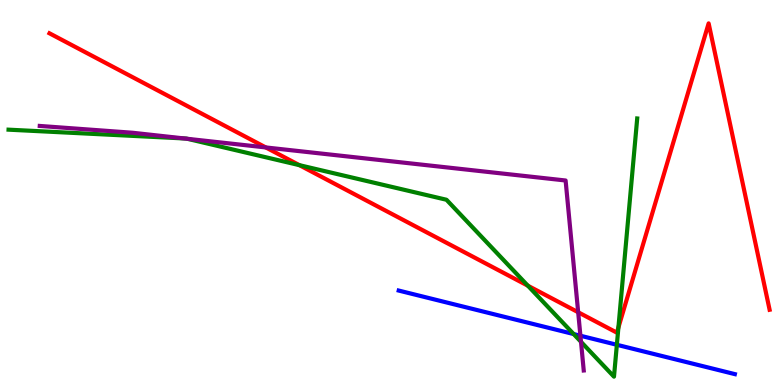[{'lines': ['blue', 'red'], 'intersections': []}, {'lines': ['green', 'red'], 'intersections': [{'x': 3.86, 'y': 5.71}, {'x': 6.81, 'y': 2.58}, {'x': 7.98, 'y': 1.49}]}, {'lines': ['purple', 'red'], 'intersections': [{'x': 3.43, 'y': 6.17}, {'x': 7.46, 'y': 1.89}]}, {'lines': ['blue', 'green'], 'intersections': [{'x': 7.4, 'y': 1.32}, {'x': 7.96, 'y': 1.04}]}, {'lines': ['blue', 'purple'], 'intersections': [{'x': 7.49, 'y': 1.28}]}, {'lines': ['green', 'purple'], 'intersections': [{'x': 2.38, 'y': 6.4}, {'x': 2.42, 'y': 6.4}, {'x': 7.5, 'y': 1.12}]}]